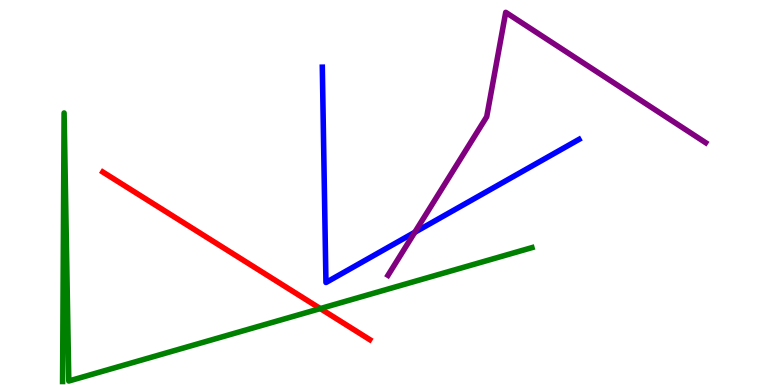[{'lines': ['blue', 'red'], 'intersections': []}, {'lines': ['green', 'red'], 'intersections': [{'x': 4.13, 'y': 1.98}]}, {'lines': ['purple', 'red'], 'intersections': []}, {'lines': ['blue', 'green'], 'intersections': []}, {'lines': ['blue', 'purple'], 'intersections': [{'x': 5.35, 'y': 3.97}]}, {'lines': ['green', 'purple'], 'intersections': []}]